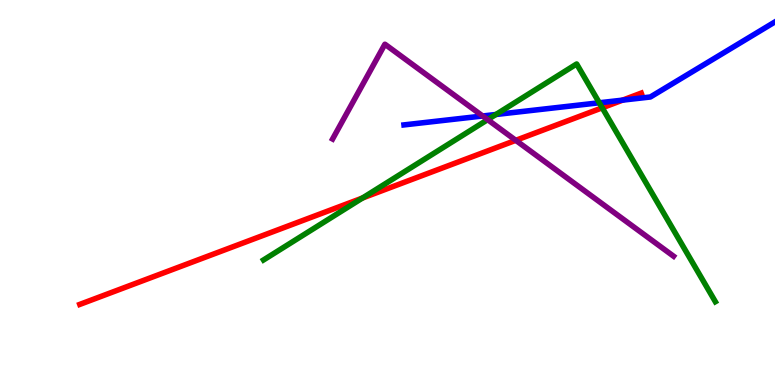[{'lines': ['blue', 'red'], 'intersections': [{'x': 8.03, 'y': 7.4}]}, {'lines': ['green', 'red'], 'intersections': [{'x': 4.68, 'y': 4.86}, {'x': 7.77, 'y': 7.2}]}, {'lines': ['purple', 'red'], 'intersections': [{'x': 6.66, 'y': 6.36}]}, {'lines': ['blue', 'green'], 'intersections': [{'x': 6.4, 'y': 7.03}, {'x': 7.73, 'y': 7.33}]}, {'lines': ['blue', 'purple'], 'intersections': [{'x': 6.23, 'y': 6.99}]}, {'lines': ['green', 'purple'], 'intersections': [{'x': 6.29, 'y': 6.89}]}]